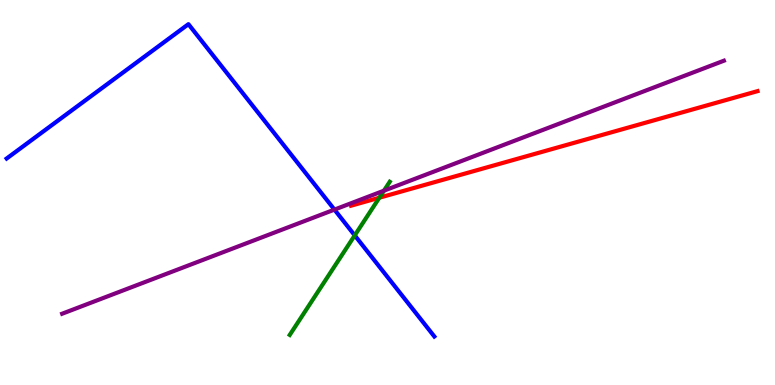[{'lines': ['blue', 'red'], 'intersections': []}, {'lines': ['green', 'red'], 'intersections': [{'x': 4.89, 'y': 4.86}]}, {'lines': ['purple', 'red'], 'intersections': []}, {'lines': ['blue', 'green'], 'intersections': [{'x': 4.58, 'y': 3.89}]}, {'lines': ['blue', 'purple'], 'intersections': [{'x': 4.32, 'y': 4.56}]}, {'lines': ['green', 'purple'], 'intersections': [{'x': 4.95, 'y': 5.05}]}]